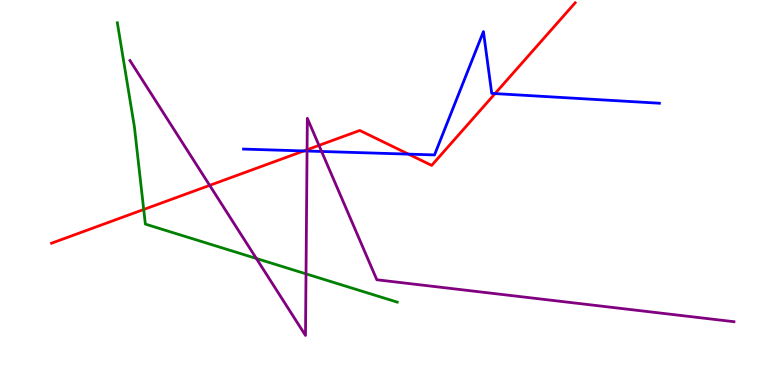[{'lines': ['blue', 'red'], 'intersections': [{'x': 3.92, 'y': 6.08}, {'x': 5.27, 'y': 6.0}, {'x': 6.39, 'y': 7.57}]}, {'lines': ['green', 'red'], 'intersections': [{'x': 1.85, 'y': 4.56}]}, {'lines': ['purple', 'red'], 'intersections': [{'x': 2.71, 'y': 5.19}, {'x': 3.96, 'y': 6.11}, {'x': 4.12, 'y': 6.22}]}, {'lines': ['blue', 'green'], 'intersections': []}, {'lines': ['blue', 'purple'], 'intersections': [{'x': 3.96, 'y': 6.08}, {'x': 4.15, 'y': 6.07}]}, {'lines': ['green', 'purple'], 'intersections': [{'x': 3.31, 'y': 3.29}, {'x': 3.95, 'y': 2.89}]}]